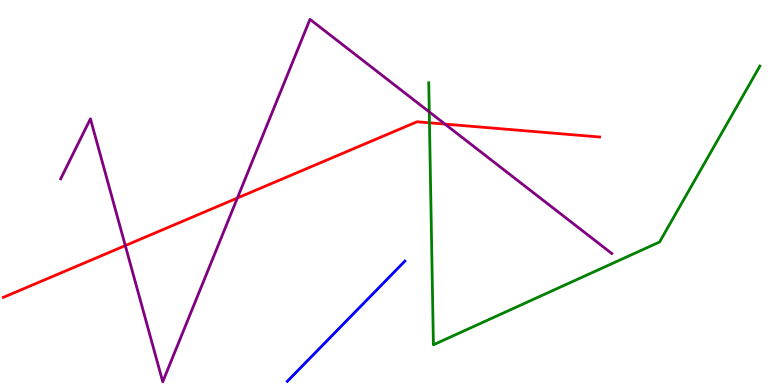[{'lines': ['blue', 'red'], 'intersections': []}, {'lines': ['green', 'red'], 'intersections': [{'x': 5.54, 'y': 6.81}]}, {'lines': ['purple', 'red'], 'intersections': [{'x': 1.62, 'y': 3.62}, {'x': 3.06, 'y': 4.86}, {'x': 5.74, 'y': 6.78}]}, {'lines': ['blue', 'green'], 'intersections': []}, {'lines': ['blue', 'purple'], 'intersections': []}, {'lines': ['green', 'purple'], 'intersections': [{'x': 5.54, 'y': 7.09}]}]